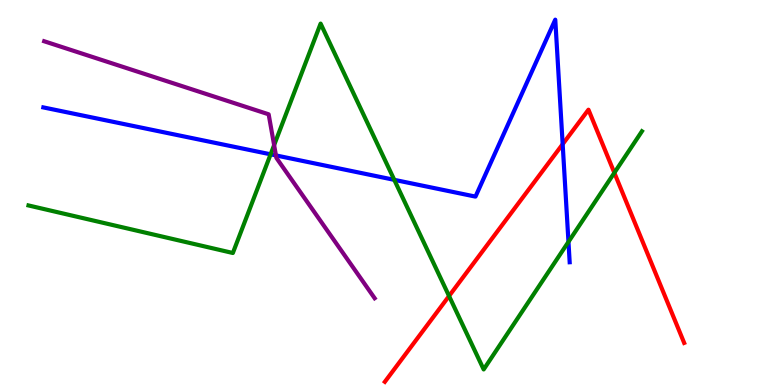[{'lines': ['blue', 'red'], 'intersections': [{'x': 7.26, 'y': 6.26}]}, {'lines': ['green', 'red'], 'intersections': [{'x': 5.79, 'y': 2.31}, {'x': 7.93, 'y': 5.51}]}, {'lines': ['purple', 'red'], 'intersections': []}, {'lines': ['blue', 'green'], 'intersections': [{'x': 3.49, 'y': 5.99}, {'x': 5.09, 'y': 5.33}, {'x': 7.34, 'y': 3.72}]}, {'lines': ['blue', 'purple'], 'intersections': [{'x': 3.56, 'y': 5.96}]}, {'lines': ['green', 'purple'], 'intersections': [{'x': 3.54, 'y': 6.23}]}]